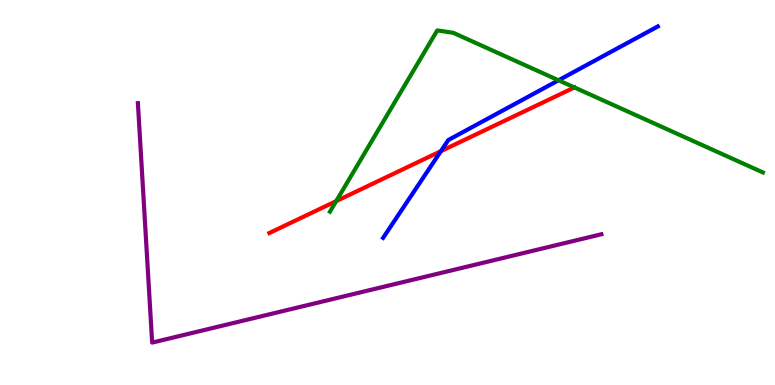[{'lines': ['blue', 'red'], 'intersections': [{'x': 5.69, 'y': 6.07}]}, {'lines': ['green', 'red'], 'intersections': [{'x': 4.34, 'y': 4.78}, {'x': 7.41, 'y': 7.73}]}, {'lines': ['purple', 'red'], 'intersections': []}, {'lines': ['blue', 'green'], 'intersections': [{'x': 7.21, 'y': 7.91}]}, {'lines': ['blue', 'purple'], 'intersections': []}, {'lines': ['green', 'purple'], 'intersections': []}]